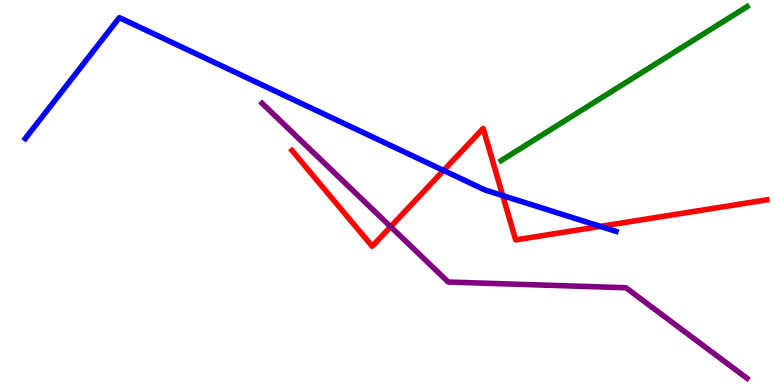[{'lines': ['blue', 'red'], 'intersections': [{'x': 5.72, 'y': 5.57}, {'x': 6.49, 'y': 4.92}, {'x': 7.75, 'y': 4.12}]}, {'lines': ['green', 'red'], 'intersections': []}, {'lines': ['purple', 'red'], 'intersections': [{'x': 5.04, 'y': 4.11}]}, {'lines': ['blue', 'green'], 'intersections': []}, {'lines': ['blue', 'purple'], 'intersections': []}, {'lines': ['green', 'purple'], 'intersections': []}]